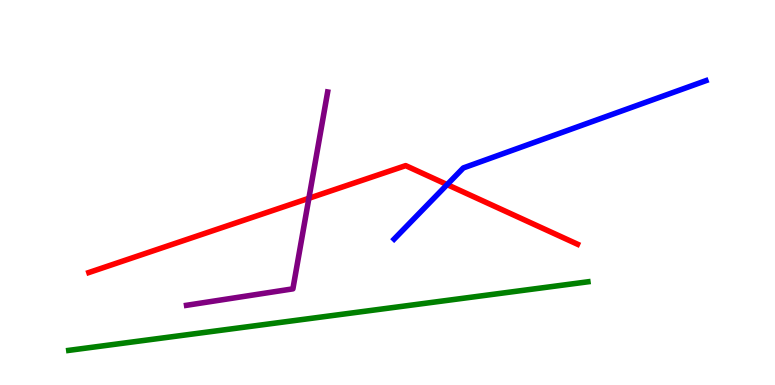[{'lines': ['blue', 'red'], 'intersections': [{'x': 5.77, 'y': 5.21}]}, {'lines': ['green', 'red'], 'intersections': []}, {'lines': ['purple', 'red'], 'intersections': [{'x': 3.99, 'y': 4.85}]}, {'lines': ['blue', 'green'], 'intersections': []}, {'lines': ['blue', 'purple'], 'intersections': []}, {'lines': ['green', 'purple'], 'intersections': []}]